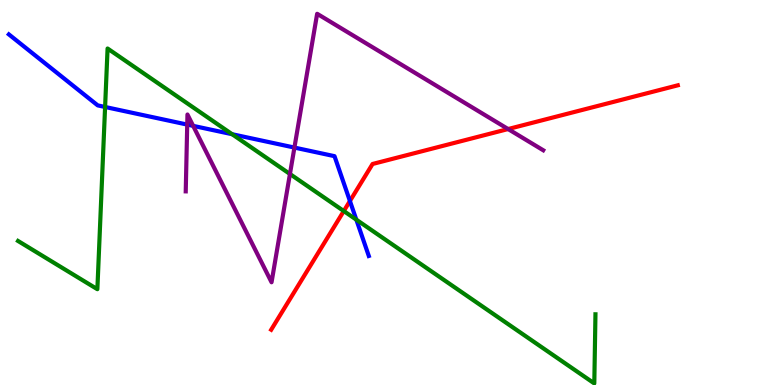[{'lines': ['blue', 'red'], 'intersections': [{'x': 4.52, 'y': 4.78}]}, {'lines': ['green', 'red'], 'intersections': [{'x': 4.44, 'y': 4.52}]}, {'lines': ['purple', 'red'], 'intersections': [{'x': 6.56, 'y': 6.65}]}, {'lines': ['blue', 'green'], 'intersections': [{'x': 1.36, 'y': 7.22}, {'x': 3.0, 'y': 6.51}, {'x': 4.6, 'y': 4.29}]}, {'lines': ['blue', 'purple'], 'intersections': [{'x': 2.42, 'y': 6.76}, {'x': 2.49, 'y': 6.73}, {'x': 3.8, 'y': 6.17}]}, {'lines': ['green', 'purple'], 'intersections': [{'x': 3.74, 'y': 5.48}]}]